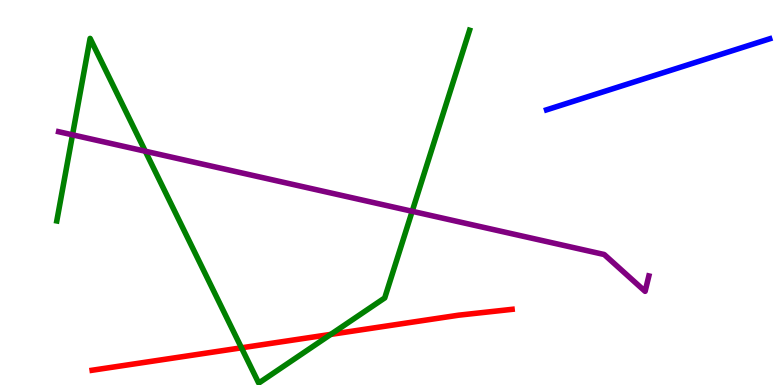[{'lines': ['blue', 'red'], 'intersections': []}, {'lines': ['green', 'red'], 'intersections': [{'x': 3.12, 'y': 0.966}, {'x': 4.27, 'y': 1.31}]}, {'lines': ['purple', 'red'], 'intersections': []}, {'lines': ['blue', 'green'], 'intersections': []}, {'lines': ['blue', 'purple'], 'intersections': []}, {'lines': ['green', 'purple'], 'intersections': [{'x': 0.936, 'y': 6.5}, {'x': 1.87, 'y': 6.07}, {'x': 5.32, 'y': 4.51}]}]